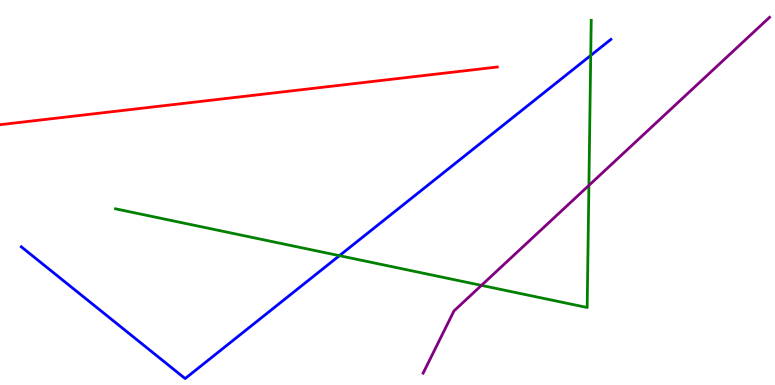[{'lines': ['blue', 'red'], 'intersections': []}, {'lines': ['green', 'red'], 'intersections': []}, {'lines': ['purple', 'red'], 'intersections': []}, {'lines': ['blue', 'green'], 'intersections': [{'x': 4.38, 'y': 3.36}, {'x': 7.62, 'y': 8.56}]}, {'lines': ['blue', 'purple'], 'intersections': []}, {'lines': ['green', 'purple'], 'intersections': [{'x': 6.21, 'y': 2.59}, {'x': 7.6, 'y': 5.18}]}]